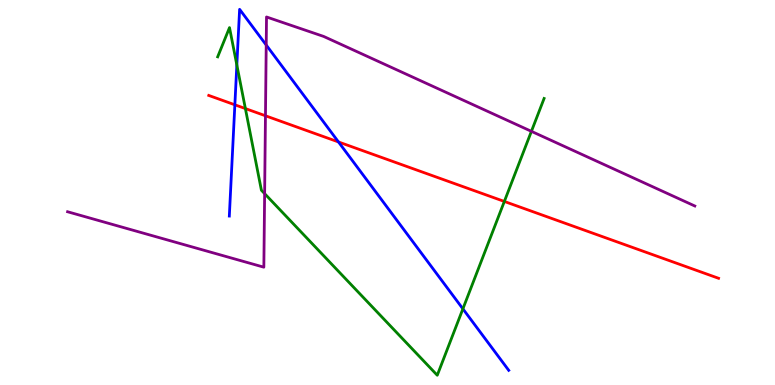[{'lines': ['blue', 'red'], 'intersections': [{'x': 3.03, 'y': 7.28}, {'x': 4.37, 'y': 6.31}]}, {'lines': ['green', 'red'], 'intersections': [{'x': 3.17, 'y': 7.18}, {'x': 6.51, 'y': 4.77}]}, {'lines': ['purple', 'red'], 'intersections': [{'x': 3.43, 'y': 6.99}]}, {'lines': ['blue', 'green'], 'intersections': [{'x': 3.06, 'y': 8.31}, {'x': 5.97, 'y': 1.98}]}, {'lines': ['blue', 'purple'], 'intersections': [{'x': 3.44, 'y': 8.83}]}, {'lines': ['green', 'purple'], 'intersections': [{'x': 3.41, 'y': 4.97}, {'x': 6.86, 'y': 6.59}]}]